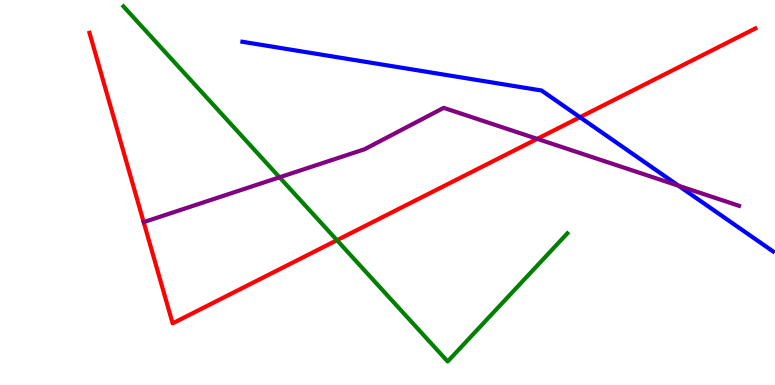[{'lines': ['blue', 'red'], 'intersections': [{'x': 7.48, 'y': 6.96}]}, {'lines': ['green', 'red'], 'intersections': [{'x': 4.35, 'y': 3.76}]}, {'lines': ['purple', 'red'], 'intersections': [{'x': 6.93, 'y': 6.39}]}, {'lines': ['blue', 'green'], 'intersections': []}, {'lines': ['blue', 'purple'], 'intersections': [{'x': 8.76, 'y': 5.18}]}, {'lines': ['green', 'purple'], 'intersections': [{'x': 3.61, 'y': 5.39}]}]